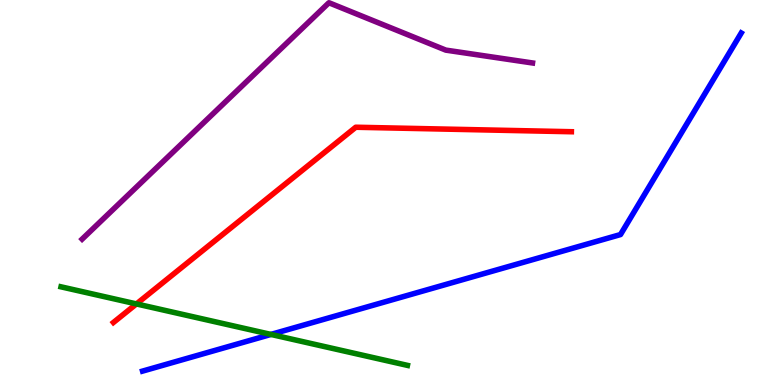[{'lines': ['blue', 'red'], 'intersections': []}, {'lines': ['green', 'red'], 'intersections': [{'x': 1.76, 'y': 2.11}]}, {'lines': ['purple', 'red'], 'intersections': []}, {'lines': ['blue', 'green'], 'intersections': [{'x': 3.5, 'y': 1.31}]}, {'lines': ['blue', 'purple'], 'intersections': []}, {'lines': ['green', 'purple'], 'intersections': []}]